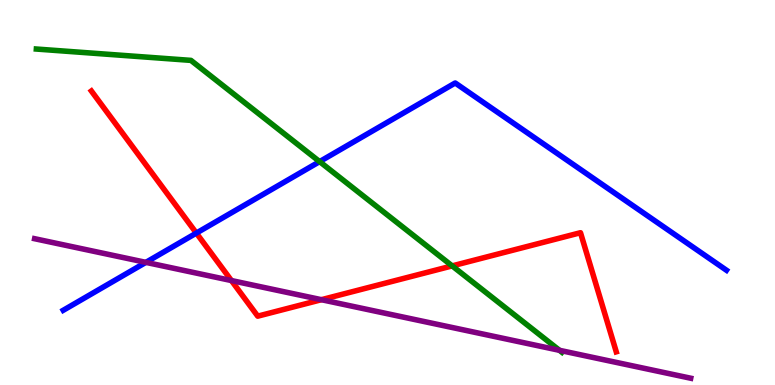[{'lines': ['blue', 'red'], 'intersections': [{'x': 2.53, 'y': 3.95}]}, {'lines': ['green', 'red'], 'intersections': [{'x': 5.83, 'y': 3.09}]}, {'lines': ['purple', 'red'], 'intersections': [{'x': 2.99, 'y': 2.71}, {'x': 4.15, 'y': 2.22}]}, {'lines': ['blue', 'green'], 'intersections': [{'x': 4.12, 'y': 5.8}]}, {'lines': ['blue', 'purple'], 'intersections': [{'x': 1.88, 'y': 3.19}]}, {'lines': ['green', 'purple'], 'intersections': [{'x': 7.22, 'y': 0.901}]}]